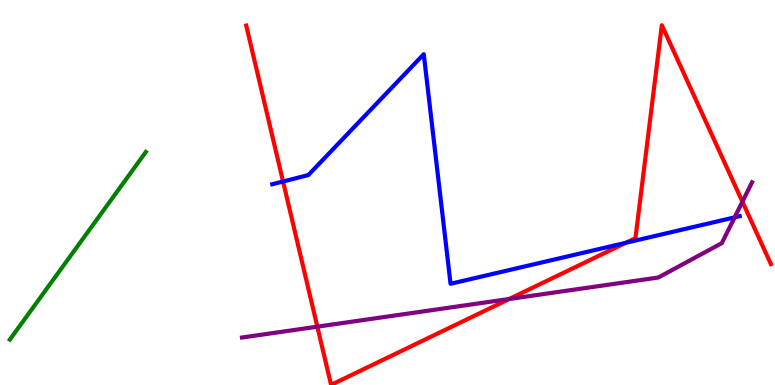[{'lines': ['blue', 'red'], 'intersections': [{'x': 3.65, 'y': 5.29}, {'x': 8.07, 'y': 3.69}]}, {'lines': ['green', 'red'], 'intersections': []}, {'lines': ['purple', 'red'], 'intersections': [{'x': 4.09, 'y': 1.52}, {'x': 6.57, 'y': 2.23}, {'x': 9.58, 'y': 4.76}]}, {'lines': ['blue', 'green'], 'intersections': []}, {'lines': ['blue', 'purple'], 'intersections': [{'x': 9.48, 'y': 4.35}]}, {'lines': ['green', 'purple'], 'intersections': []}]